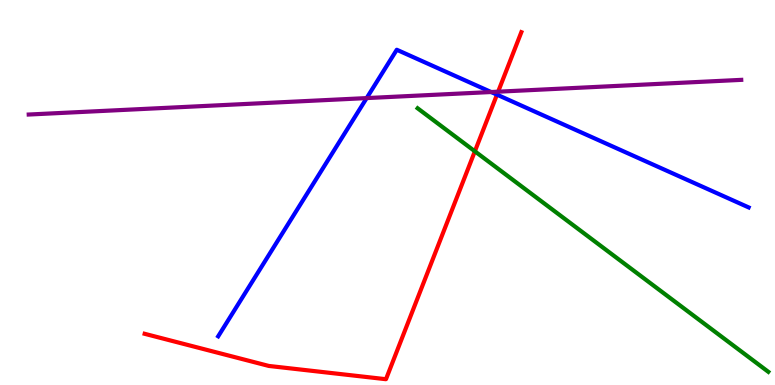[{'lines': ['blue', 'red'], 'intersections': [{'x': 6.41, 'y': 7.54}]}, {'lines': ['green', 'red'], 'intersections': [{'x': 6.13, 'y': 6.07}]}, {'lines': ['purple', 'red'], 'intersections': [{'x': 6.43, 'y': 7.62}]}, {'lines': ['blue', 'green'], 'intersections': []}, {'lines': ['blue', 'purple'], 'intersections': [{'x': 4.73, 'y': 7.45}, {'x': 6.34, 'y': 7.61}]}, {'lines': ['green', 'purple'], 'intersections': []}]